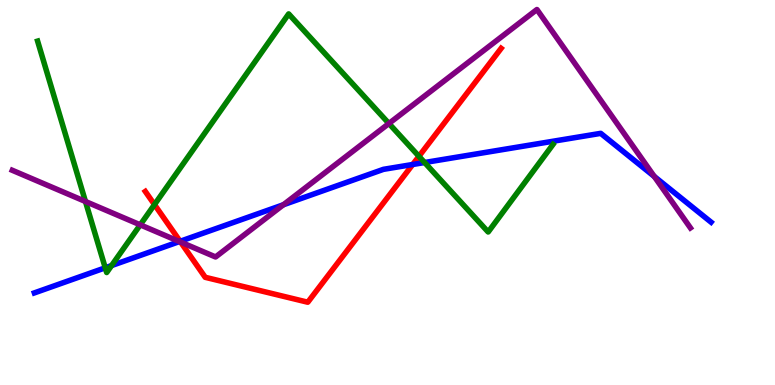[{'lines': ['blue', 'red'], 'intersections': [{'x': 2.32, 'y': 3.73}, {'x': 5.33, 'y': 5.73}]}, {'lines': ['green', 'red'], 'intersections': [{'x': 1.99, 'y': 4.69}, {'x': 5.41, 'y': 5.94}]}, {'lines': ['purple', 'red'], 'intersections': [{'x': 2.33, 'y': 3.71}]}, {'lines': ['blue', 'green'], 'intersections': [{'x': 1.36, 'y': 3.04}, {'x': 1.44, 'y': 3.1}, {'x': 5.48, 'y': 5.78}]}, {'lines': ['blue', 'purple'], 'intersections': [{'x': 2.32, 'y': 3.73}, {'x': 3.66, 'y': 4.68}, {'x': 8.44, 'y': 5.42}]}, {'lines': ['green', 'purple'], 'intersections': [{'x': 1.1, 'y': 4.77}, {'x': 1.81, 'y': 4.16}, {'x': 5.02, 'y': 6.79}]}]